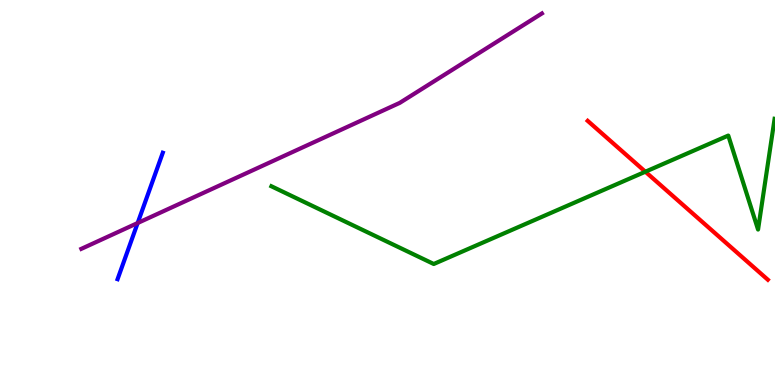[{'lines': ['blue', 'red'], 'intersections': []}, {'lines': ['green', 'red'], 'intersections': [{'x': 8.33, 'y': 5.54}]}, {'lines': ['purple', 'red'], 'intersections': []}, {'lines': ['blue', 'green'], 'intersections': []}, {'lines': ['blue', 'purple'], 'intersections': [{'x': 1.78, 'y': 4.21}]}, {'lines': ['green', 'purple'], 'intersections': []}]